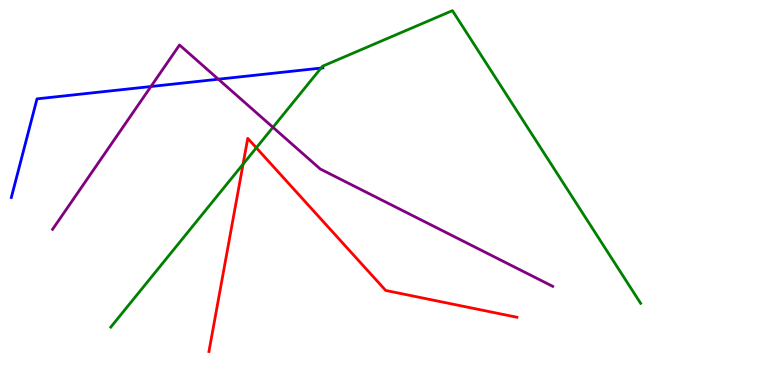[{'lines': ['blue', 'red'], 'intersections': []}, {'lines': ['green', 'red'], 'intersections': [{'x': 3.14, 'y': 5.74}, {'x': 3.31, 'y': 6.16}]}, {'lines': ['purple', 'red'], 'intersections': []}, {'lines': ['blue', 'green'], 'intersections': [{'x': 4.14, 'y': 8.23}]}, {'lines': ['blue', 'purple'], 'intersections': [{'x': 1.95, 'y': 7.75}, {'x': 2.82, 'y': 7.94}]}, {'lines': ['green', 'purple'], 'intersections': [{'x': 3.52, 'y': 6.69}]}]